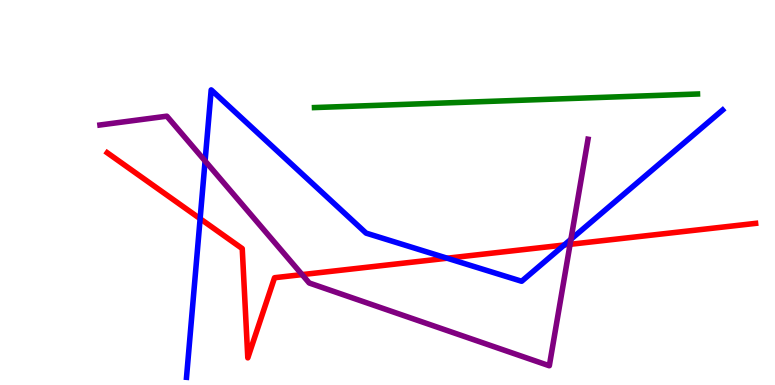[{'lines': ['blue', 'red'], 'intersections': [{'x': 2.58, 'y': 4.32}, {'x': 5.77, 'y': 3.29}, {'x': 7.28, 'y': 3.64}]}, {'lines': ['green', 'red'], 'intersections': []}, {'lines': ['purple', 'red'], 'intersections': [{'x': 3.9, 'y': 2.87}, {'x': 7.36, 'y': 3.65}]}, {'lines': ['blue', 'green'], 'intersections': []}, {'lines': ['blue', 'purple'], 'intersections': [{'x': 2.65, 'y': 5.82}, {'x': 7.37, 'y': 3.79}]}, {'lines': ['green', 'purple'], 'intersections': []}]